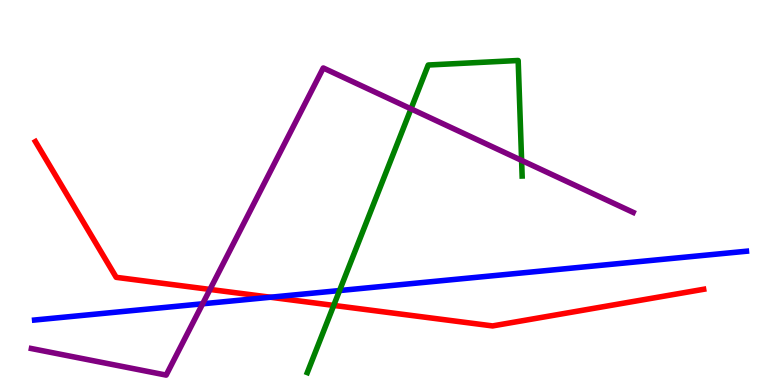[{'lines': ['blue', 'red'], 'intersections': [{'x': 3.49, 'y': 2.28}]}, {'lines': ['green', 'red'], 'intersections': [{'x': 4.31, 'y': 2.07}]}, {'lines': ['purple', 'red'], 'intersections': [{'x': 2.71, 'y': 2.48}]}, {'lines': ['blue', 'green'], 'intersections': [{'x': 4.38, 'y': 2.45}]}, {'lines': ['blue', 'purple'], 'intersections': [{'x': 2.61, 'y': 2.11}]}, {'lines': ['green', 'purple'], 'intersections': [{'x': 5.3, 'y': 7.17}, {'x': 6.73, 'y': 5.83}]}]